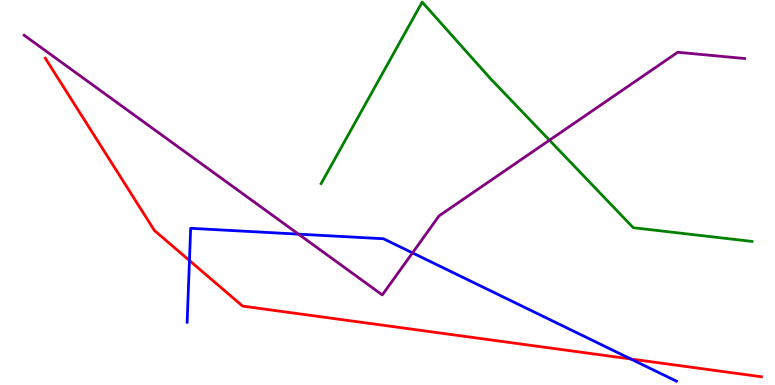[{'lines': ['blue', 'red'], 'intersections': [{'x': 2.44, 'y': 3.23}, {'x': 8.14, 'y': 0.676}]}, {'lines': ['green', 'red'], 'intersections': []}, {'lines': ['purple', 'red'], 'intersections': []}, {'lines': ['blue', 'green'], 'intersections': []}, {'lines': ['blue', 'purple'], 'intersections': [{'x': 3.85, 'y': 3.92}, {'x': 5.32, 'y': 3.43}]}, {'lines': ['green', 'purple'], 'intersections': [{'x': 7.09, 'y': 6.36}]}]